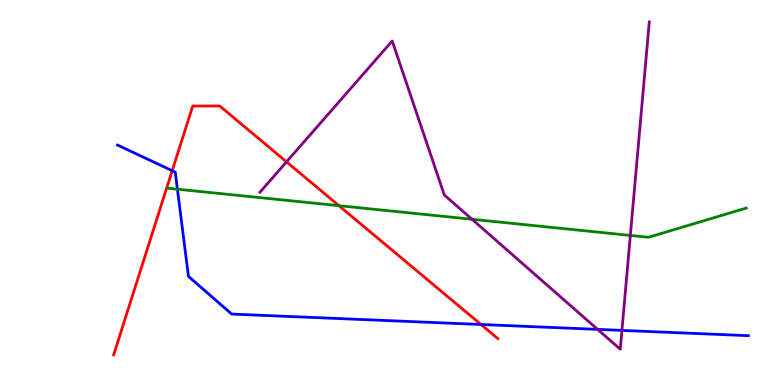[{'lines': ['blue', 'red'], 'intersections': [{'x': 2.22, 'y': 5.57}, {'x': 6.21, 'y': 1.57}]}, {'lines': ['green', 'red'], 'intersections': [{'x': 4.37, 'y': 4.66}]}, {'lines': ['purple', 'red'], 'intersections': [{'x': 3.7, 'y': 5.8}]}, {'lines': ['blue', 'green'], 'intersections': [{'x': 2.29, 'y': 5.09}]}, {'lines': ['blue', 'purple'], 'intersections': [{'x': 7.71, 'y': 1.44}, {'x': 8.02, 'y': 1.42}]}, {'lines': ['green', 'purple'], 'intersections': [{'x': 6.09, 'y': 4.3}, {'x': 8.13, 'y': 3.88}]}]